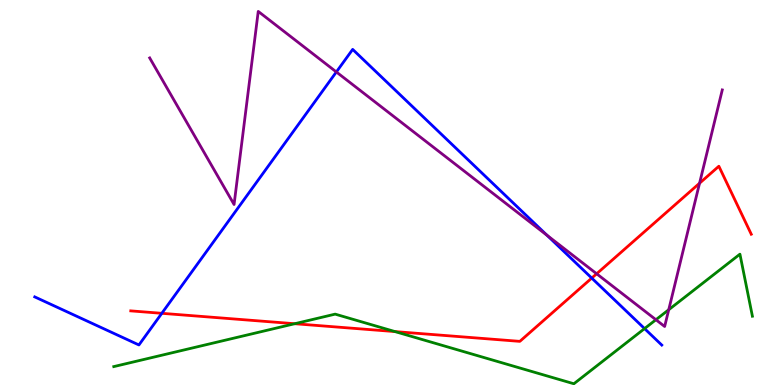[{'lines': ['blue', 'red'], 'intersections': [{'x': 2.09, 'y': 1.86}, {'x': 7.64, 'y': 2.78}]}, {'lines': ['green', 'red'], 'intersections': [{'x': 3.8, 'y': 1.59}, {'x': 5.1, 'y': 1.39}]}, {'lines': ['purple', 'red'], 'intersections': [{'x': 7.7, 'y': 2.89}, {'x': 9.03, 'y': 5.24}]}, {'lines': ['blue', 'green'], 'intersections': [{'x': 8.32, 'y': 1.47}]}, {'lines': ['blue', 'purple'], 'intersections': [{'x': 4.34, 'y': 8.13}, {'x': 7.06, 'y': 3.89}]}, {'lines': ['green', 'purple'], 'intersections': [{'x': 8.46, 'y': 1.7}, {'x': 8.63, 'y': 1.96}]}]